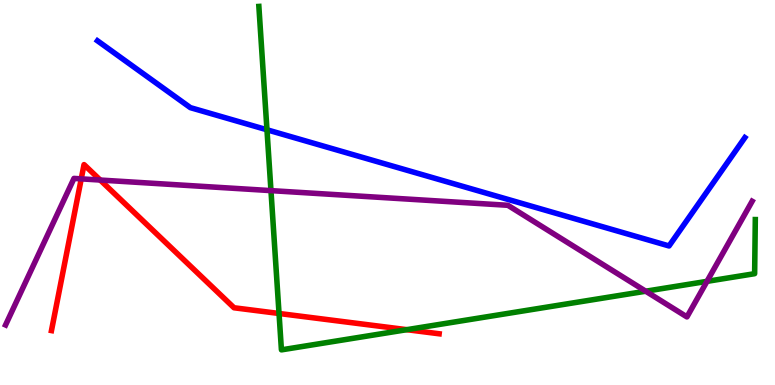[{'lines': ['blue', 'red'], 'intersections': []}, {'lines': ['green', 'red'], 'intersections': [{'x': 3.6, 'y': 1.86}, {'x': 5.25, 'y': 1.44}]}, {'lines': ['purple', 'red'], 'intersections': [{'x': 1.05, 'y': 5.35}, {'x': 1.29, 'y': 5.32}]}, {'lines': ['blue', 'green'], 'intersections': [{'x': 3.44, 'y': 6.63}]}, {'lines': ['blue', 'purple'], 'intersections': []}, {'lines': ['green', 'purple'], 'intersections': [{'x': 3.5, 'y': 5.05}, {'x': 8.33, 'y': 2.44}, {'x': 9.12, 'y': 2.69}]}]